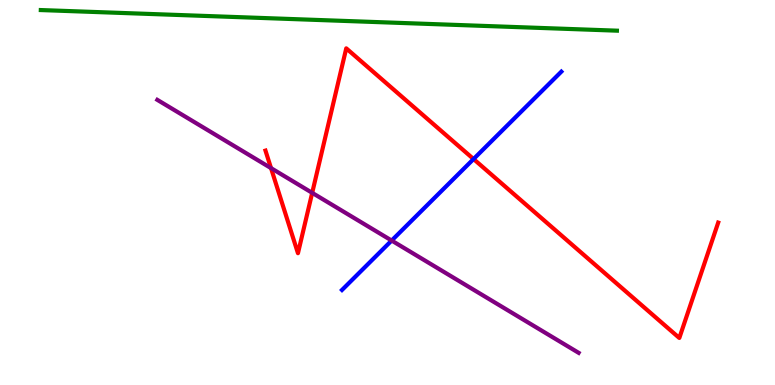[{'lines': ['blue', 'red'], 'intersections': [{'x': 6.11, 'y': 5.87}]}, {'lines': ['green', 'red'], 'intersections': []}, {'lines': ['purple', 'red'], 'intersections': [{'x': 3.5, 'y': 5.63}, {'x': 4.03, 'y': 4.99}]}, {'lines': ['blue', 'green'], 'intersections': []}, {'lines': ['blue', 'purple'], 'intersections': [{'x': 5.05, 'y': 3.75}]}, {'lines': ['green', 'purple'], 'intersections': []}]